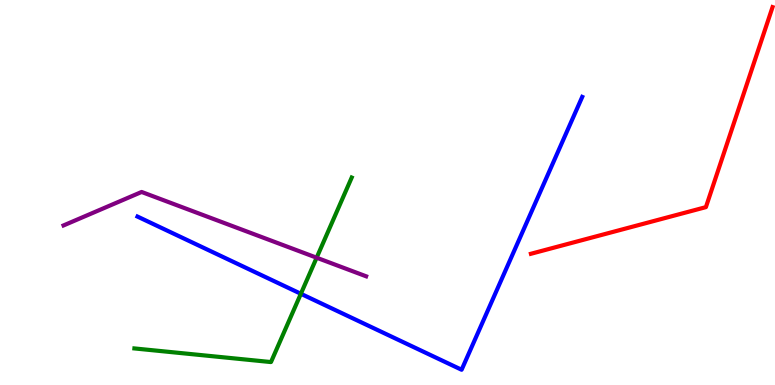[{'lines': ['blue', 'red'], 'intersections': []}, {'lines': ['green', 'red'], 'intersections': []}, {'lines': ['purple', 'red'], 'intersections': []}, {'lines': ['blue', 'green'], 'intersections': [{'x': 3.88, 'y': 2.37}]}, {'lines': ['blue', 'purple'], 'intersections': []}, {'lines': ['green', 'purple'], 'intersections': [{'x': 4.09, 'y': 3.31}]}]